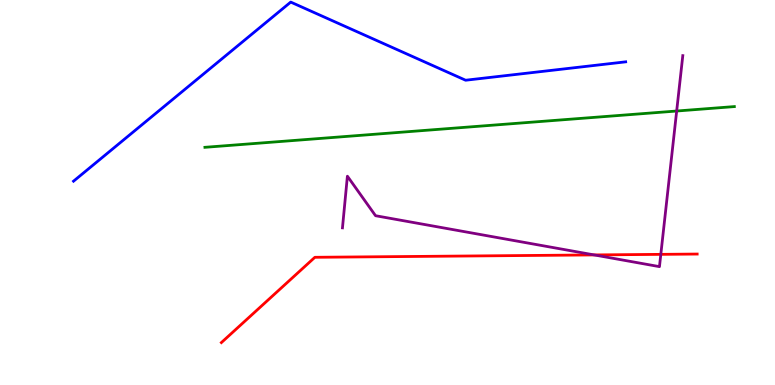[{'lines': ['blue', 'red'], 'intersections': []}, {'lines': ['green', 'red'], 'intersections': []}, {'lines': ['purple', 'red'], 'intersections': [{'x': 7.67, 'y': 3.38}, {'x': 8.53, 'y': 3.39}]}, {'lines': ['blue', 'green'], 'intersections': []}, {'lines': ['blue', 'purple'], 'intersections': []}, {'lines': ['green', 'purple'], 'intersections': [{'x': 8.73, 'y': 7.12}]}]